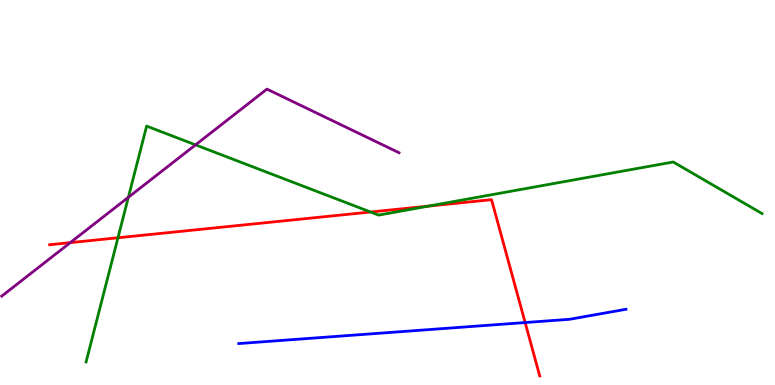[{'lines': ['blue', 'red'], 'intersections': [{'x': 6.78, 'y': 1.62}]}, {'lines': ['green', 'red'], 'intersections': [{'x': 1.52, 'y': 3.82}, {'x': 4.78, 'y': 4.49}, {'x': 5.53, 'y': 4.65}]}, {'lines': ['purple', 'red'], 'intersections': [{'x': 0.907, 'y': 3.7}]}, {'lines': ['blue', 'green'], 'intersections': []}, {'lines': ['blue', 'purple'], 'intersections': []}, {'lines': ['green', 'purple'], 'intersections': [{'x': 1.66, 'y': 4.88}, {'x': 2.52, 'y': 6.24}]}]